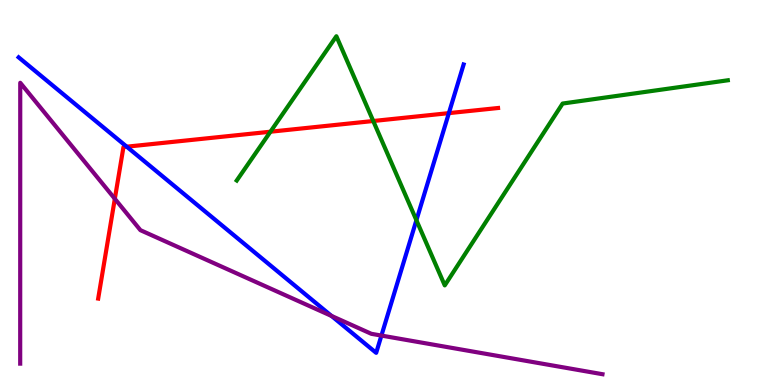[{'lines': ['blue', 'red'], 'intersections': [{'x': 1.64, 'y': 6.19}, {'x': 5.79, 'y': 7.06}]}, {'lines': ['green', 'red'], 'intersections': [{'x': 3.49, 'y': 6.58}, {'x': 4.82, 'y': 6.86}]}, {'lines': ['purple', 'red'], 'intersections': [{'x': 1.48, 'y': 4.84}]}, {'lines': ['blue', 'green'], 'intersections': [{'x': 5.37, 'y': 4.28}]}, {'lines': ['blue', 'purple'], 'intersections': [{'x': 4.28, 'y': 1.79}, {'x': 4.92, 'y': 1.28}]}, {'lines': ['green', 'purple'], 'intersections': []}]